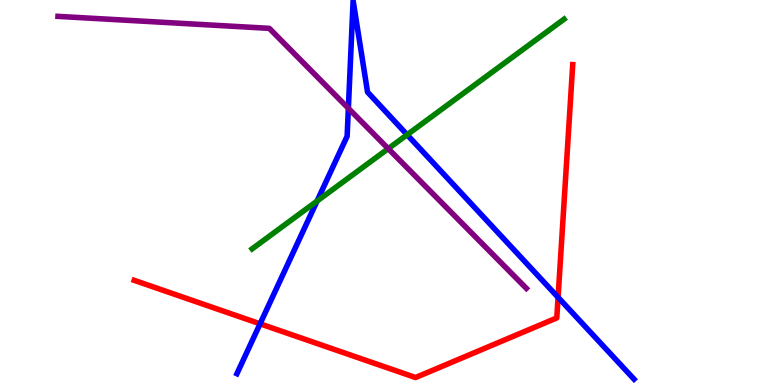[{'lines': ['blue', 'red'], 'intersections': [{'x': 3.36, 'y': 1.59}, {'x': 7.2, 'y': 2.28}]}, {'lines': ['green', 'red'], 'intersections': []}, {'lines': ['purple', 'red'], 'intersections': []}, {'lines': ['blue', 'green'], 'intersections': [{'x': 4.09, 'y': 4.78}, {'x': 5.25, 'y': 6.5}]}, {'lines': ['blue', 'purple'], 'intersections': [{'x': 4.5, 'y': 7.19}]}, {'lines': ['green', 'purple'], 'intersections': [{'x': 5.01, 'y': 6.14}]}]